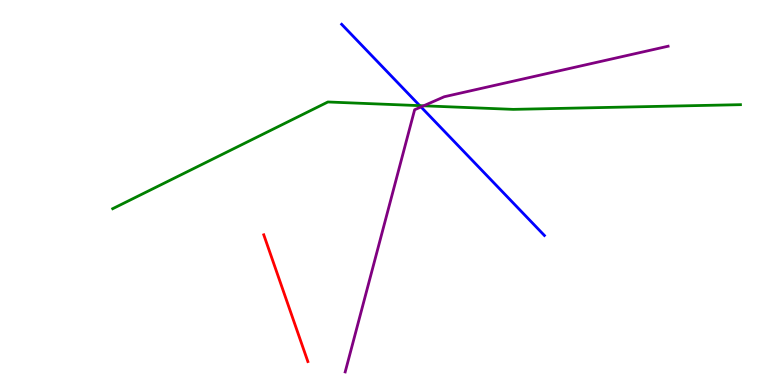[{'lines': ['blue', 'red'], 'intersections': []}, {'lines': ['green', 'red'], 'intersections': []}, {'lines': ['purple', 'red'], 'intersections': []}, {'lines': ['blue', 'green'], 'intersections': [{'x': 5.42, 'y': 7.26}]}, {'lines': ['blue', 'purple'], 'intersections': [{'x': 5.43, 'y': 7.22}]}, {'lines': ['green', 'purple'], 'intersections': [{'x': 5.47, 'y': 7.25}]}]